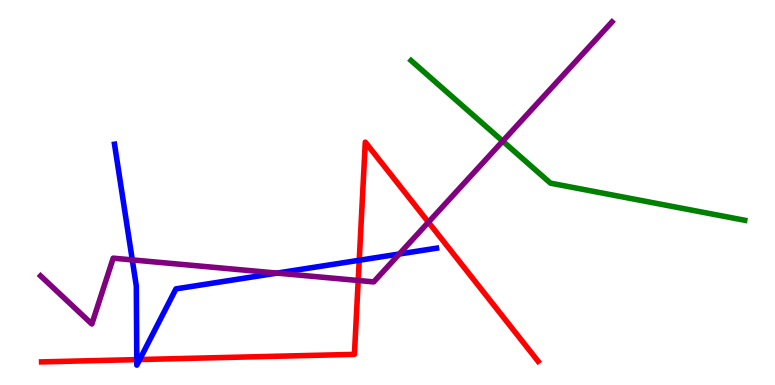[{'lines': ['blue', 'red'], 'intersections': [{'x': 1.76, 'y': 0.66}, {'x': 1.8, 'y': 0.661}, {'x': 4.64, 'y': 3.24}]}, {'lines': ['green', 'red'], 'intersections': []}, {'lines': ['purple', 'red'], 'intersections': [{'x': 4.62, 'y': 2.71}, {'x': 5.53, 'y': 4.23}]}, {'lines': ['blue', 'green'], 'intersections': []}, {'lines': ['blue', 'purple'], 'intersections': [{'x': 1.71, 'y': 3.25}, {'x': 3.57, 'y': 2.91}, {'x': 5.15, 'y': 3.4}]}, {'lines': ['green', 'purple'], 'intersections': [{'x': 6.49, 'y': 6.33}]}]